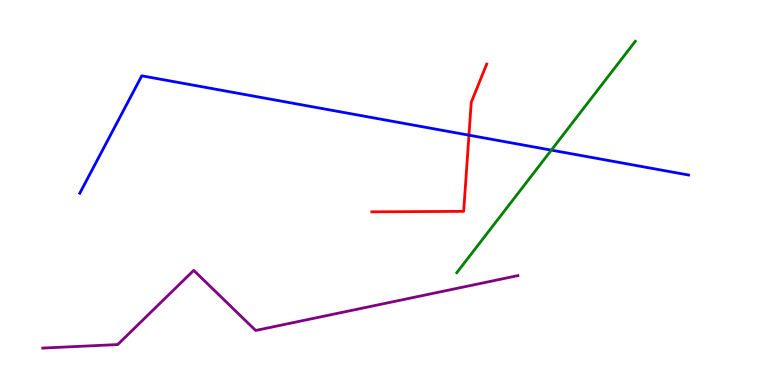[{'lines': ['blue', 'red'], 'intersections': [{'x': 6.05, 'y': 6.49}]}, {'lines': ['green', 'red'], 'intersections': []}, {'lines': ['purple', 'red'], 'intersections': []}, {'lines': ['blue', 'green'], 'intersections': [{'x': 7.11, 'y': 6.1}]}, {'lines': ['blue', 'purple'], 'intersections': []}, {'lines': ['green', 'purple'], 'intersections': []}]